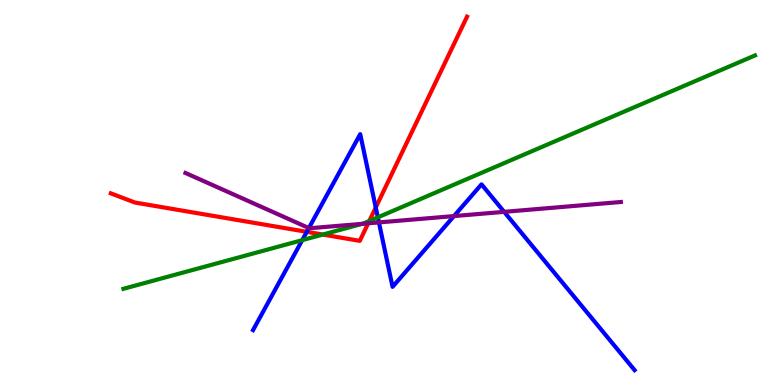[{'lines': ['blue', 'red'], 'intersections': [{'x': 3.96, 'y': 3.98}, {'x': 4.85, 'y': 4.61}]}, {'lines': ['green', 'red'], 'intersections': [{'x': 4.17, 'y': 3.91}, {'x': 4.76, 'y': 4.26}]}, {'lines': ['purple', 'red'], 'intersections': [{'x': 4.75, 'y': 4.2}]}, {'lines': ['blue', 'green'], 'intersections': [{'x': 3.9, 'y': 3.76}, {'x': 4.88, 'y': 4.35}]}, {'lines': ['blue', 'purple'], 'intersections': [{'x': 3.99, 'y': 4.08}, {'x': 4.89, 'y': 4.22}, {'x': 5.86, 'y': 4.39}, {'x': 6.51, 'y': 4.5}]}, {'lines': ['green', 'purple'], 'intersections': [{'x': 4.67, 'y': 4.19}]}]